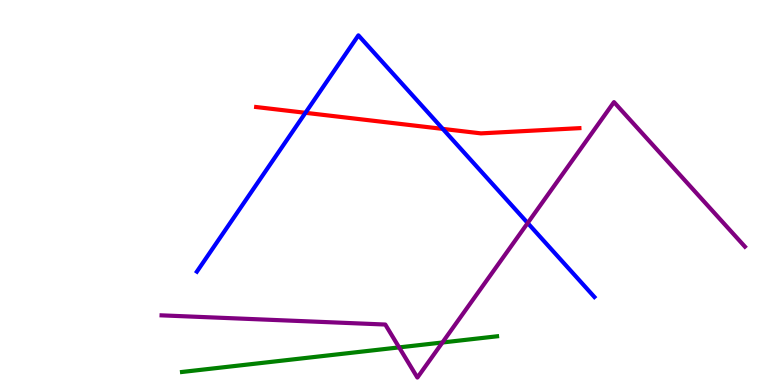[{'lines': ['blue', 'red'], 'intersections': [{'x': 3.94, 'y': 7.07}, {'x': 5.71, 'y': 6.65}]}, {'lines': ['green', 'red'], 'intersections': []}, {'lines': ['purple', 'red'], 'intersections': []}, {'lines': ['blue', 'green'], 'intersections': []}, {'lines': ['blue', 'purple'], 'intersections': [{'x': 6.81, 'y': 4.21}]}, {'lines': ['green', 'purple'], 'intersections': [{'x': 5.15, 'y': 0.977}, {'x': 5.71, 'y': 1.1}]}]